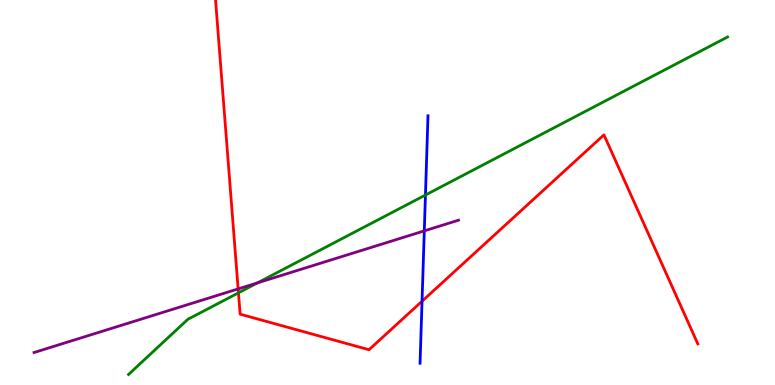[{'lines': ['blue', 'red'], 'intersections': [{'x': 5.45, 'y': 2.18}]}, {'lines': ['green', 'red'], 'intersections': [{'x': 3.08, 'y': 2.39}]}, {'lines': ['purple', 'red'], 'intersections': [{'x': 3.07, 'y': 2.5}]}, {'lines': ['blue', 'green'], 'intersections': [{'x': 5.49, 'y': 4.93}]}, {'lines': ['blue', 'purple'], 'intersections': [{'x': 5.47, 'y': 4.0}]}, {'lines': ['green', 'purple'], 'intersections': [{'x': 3.32, 'y': 2.65}]}]